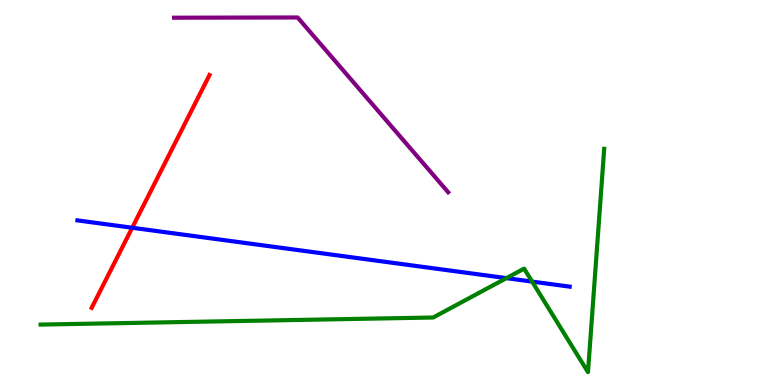[{'lines': ['blue', 'red'], 'intersections': [{'x': 1.71, 'y': 4.08}]}, {'lines': ['green', 'red'], 'intersections': []}, {'lines': ['purple', 'red'], 'intersections': []}, {'lines': ['blue', 'green'], 'intersections': [{'x': 6.53, 'y': 2.78}, {'x': 6.87, 'y': 2.69}]}, {'lines': ['blue', 'purple'], 'intersections': []}, {'lines': ['green', 'purple'], 'intersections': []}]